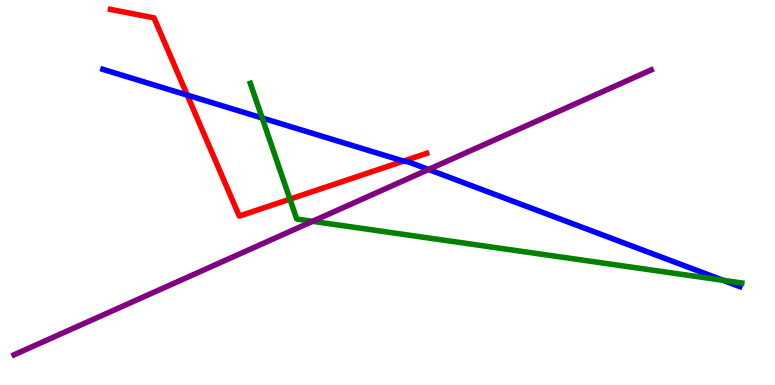[{'lines': ['blue', 'red'], 'intersections': [{'x': 2.42, 'y': 7.53}, {'x': 5.21, 'y': 5.82}]}, {'lines': ['green', 'red'], 'intersections': [{'x': 3.74, 'y': 4.83}]}, {'lines': ['purple', 'red'], 'intersections': []}, {'lines': ['blue', 'green'], 'intersections': [{'x': 3.38, 'y': 6.94}, {'x': 9.33, 'y': 2.72}]}, {'lines': ['blue', 'purple'], 'intersections': [{'x': 5.53, 'y': 5.6}]}, {'lines': ['green', 'purple'], 'intersections': [{'x': 4.03, 'y': 4.25}]}]